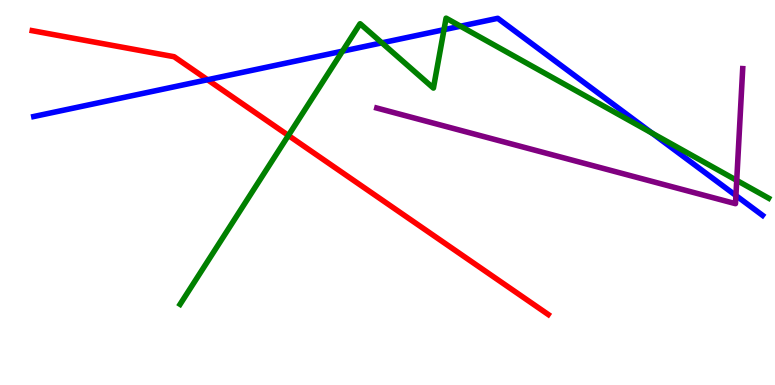[{'lines': ['blue', 'red'], 'intersections': [{'x': 2.68, 'y': 7.93}]}, {'lines': ['green', 'red'], 'intersections': [{'x': 3.72, 'y': 6.48}]}, {'lines': ['purple', 'red'], 'intersections': []}, {'lines': ['blue', 'green'], 'intersections': [{'x': 4.42, 'y': 8.67}, {'x': 4.93, 'y': 8.89}, {'x': 5.73, 'y': 9.23}, {'x': 5.94, 'y': 9.32}, {'x': 8.41, 'y': 6.54}]}, {'lines': ['blue', 'purple'], 'intersections': [{'x': 9.5, 'y': 4.92}]}, {'lines': ['green', 'purple'], 'intersections': [{'x': 9.51, 'y': 5.31}]}]